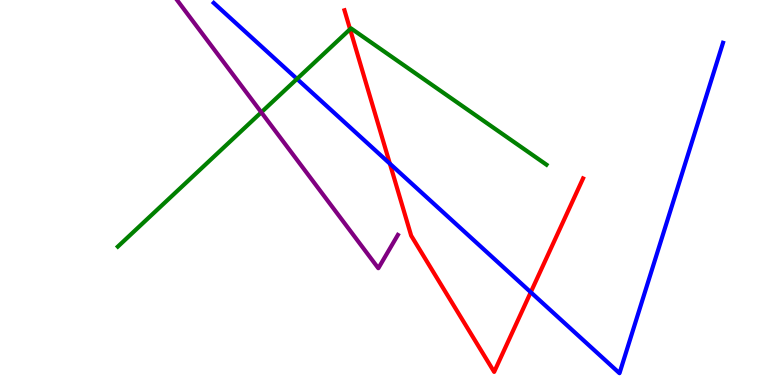[{'lines': ['blue', 'red'], 'intersections': [{'x': 5.03, 'y': 5.75}, {'x': 6.85, 'y': 2.41}]}, {'lines': ['green', 'red'], 'intersections': [{'x': 4.52, 'y': 9.24}]}, {'lines': ['purple', 'red'], 'intersections': []}, {'lines': ['blue', 'green'], 'intersections': [{'x': 3.83, 'y': 7.95}]}, {'lines': ['blue', 'purple'], 'intersections': []}, {'lines': ['green', 'purple'], 'intersections': [{'x': 3.37, 'y': 7.08}]}]